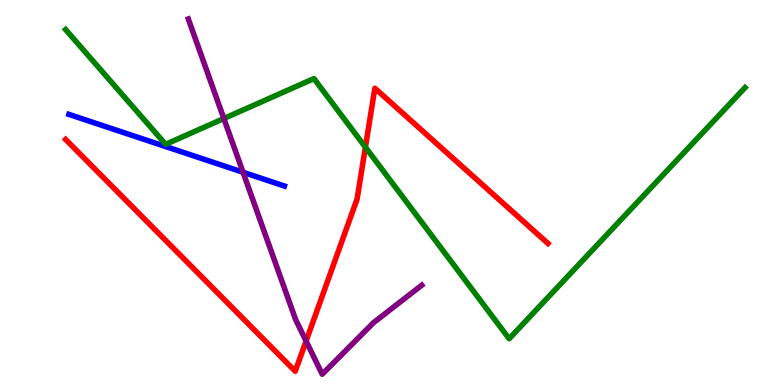[{'lines': ['blue', 'red'], 'intersections': []}, {'lines': ['green', 'red'], 'intersections': [{'x': 4.71, 'y': 6.18}]}, {'lines': ['purple', 'red'], 'intersections': [{'x': 3.95, 'y': 1.14}]}, {'lines': ['blue', 'green'], 'intersections': []}, {'lines': ['blue', 'purple'], 'intersections': [{'x': 3.14, 'y': 5.53}]}, {'lines': ['green', 'purple'], 'intersections': [{'x': 2.89, 'y': 6.92}]}]